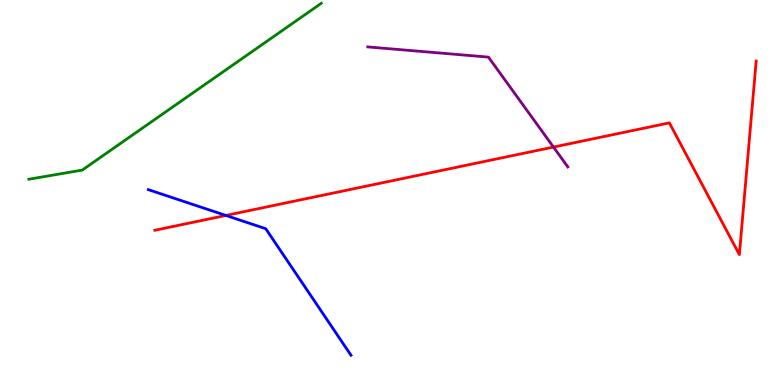[{'lines': ['blue', 'red'], 'intersections': [{'x': 2.91, 'y': 4.4}]}, {'lines': ['green', 'red'], 'intersections': []}, {'lines': ['purple', 'red'], 'intersections': [{'x': 7.14, 'y': 6.18}]}, {'lines': ['blue', 'green'], 'intersections': []}, {'lines': ['blue', 'purple'], 'intersections': []}, {'lines': ['green', 'purple'], 'intersections': []}]